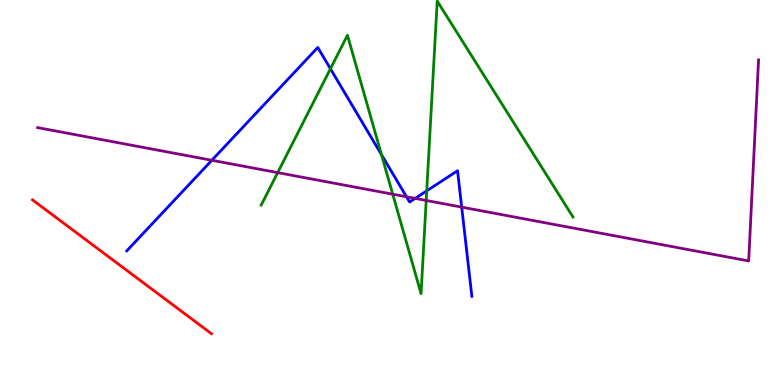[{'lines': ['blue', 'red'], 'intersections': []}, {'lines': ['green', 'red'], 'intersections': []}, {'lines': ['purple', 'red'], 'intersections': []}, {'lines': ['blue', 'green'], 'intersections': [{'x': 4.26, 'y': 8.21}, {'x': 4.92, 'y': 5.98}, {'x': 5.51, 'y': 5.04}]}, {'lines': ['blue', 'purple'], 'intersections': [{'x': 2.73, 'y': 5.84}, {'x': 5.25, 'y': 4.89}, {'x': 5.36, 'y': 4.85}, {'x': 5.96, 'y': 4.62}]}, {'lines': ['green', 'purple'], 'intersections': [{'x': 3.58, 'y': 5.52}, {'x': 5.07, 'y': 4.96}, {'x': 5.5, 'y': 4.79}]}]